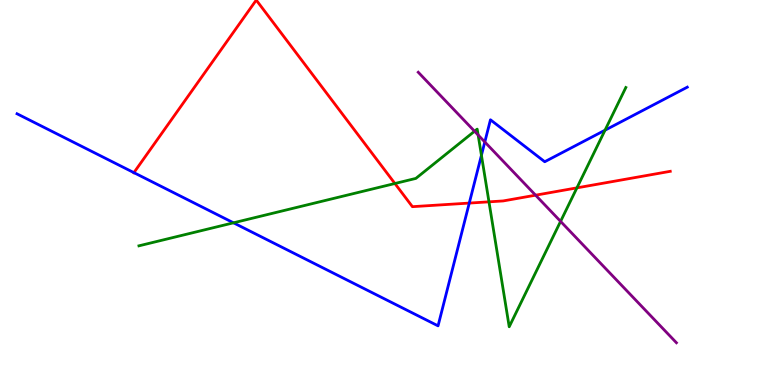[{'lines': ['blue', 'red'], 'intersections': [{'x': 1.73, 'y': 5.52}, {'x': 6.06, 'y': 4.73}]}, {'lines': ['green', 'red'], 'intersections': [{'x': 5.1, 'y': 5.23}, {'x': 6.31, 'y': 4.76}, {'x': 7.44, 'y': 5.12}]}, {'lines': ['purple', 'red'], 'intersections': [{'x': 6.91, 'y': 4.93}]}, {'lines': ['blue', 'green'], 'intersections': [{'x': 3.01, 'y': 4.21}, {'x': 6.21, 'y': 5.97}, {'x': 7.81, 'y': 6.62}]}, {'lines': ['blue', 'purple'], 'intersections': [{'x': 6.26, 'y': 6.31}]}, {'lines': ['green', 'purple'], 'intersections': [{'x': 6.12, 'y': 6.59}, {'x': 6.17, 'y': 6.49}, {'x': 7.23, 'y': 4.25}]}]